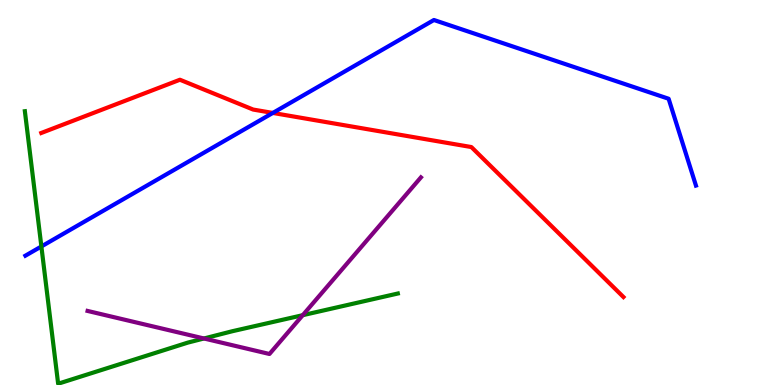[{'lines': ['blue', 'red'], 'intersections': [{'x': 3.52, 'y': 7.07}]}, {'lines': ['green', 'red'], 'intersections': []}, {'lines': ['purple', 'red'], 'intersections': []}, {'lines': ['blue', 'green'], 'intersections': [{'x': 0.534, 'y': 3.6}]}, {'lines': ['blue', 'purple'], 'intersections': []}, {'lines': ['green', 'purple'], 'intersections': [{'x': 2.63, 'y': 1.21}, {'x': 3.91, 'y': 1.81}]}]